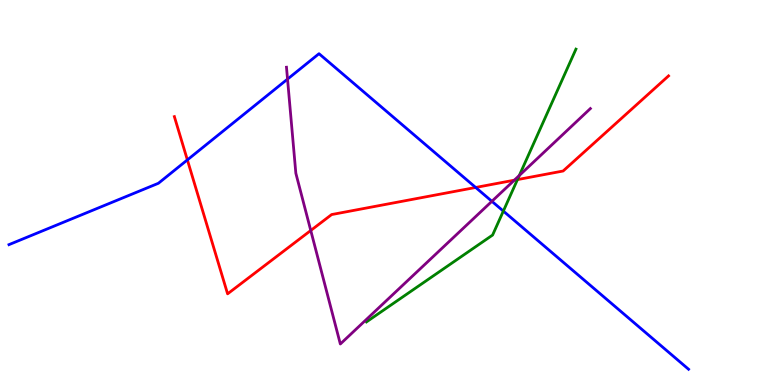[{'lines': ['blue', 'red'], 'intersections': [{'x': 2.42, 'y': 5.85}, {'x': 6.14, 'y': 5.13}]}, {'lines': ['green', 'red'], 'intersections': [{'x': 6.68, 'y': 5.34}]}, {'lines': ['purple', 'red'], 'intersections': [{'x': 4.01, 'y': 4.01}, {'x': 6.64, 'y': 5.32}]}, {'lines': ['blue', 'green'], 'intersections': [{'x': 6.49, 'y': 4.52}]}, {'lines': ['blue', 'purple'], 'intersections': [{'x': 3.71, 'y': 7.95}, {'x': 6.35, 'y': 4.77}]}, {'lines': ['green', 'purple'], 'intersections': [{'x': 6.7, 'y': 5.44}]}]